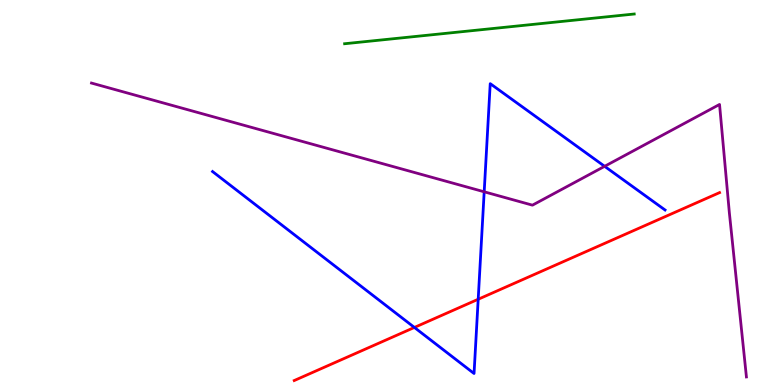[{'lines': ['blue', 'red'], 'intersections': [{'x': 5.35, 'y': 1.5}, {'x': 6.17, 'y': 2.23}]}, {'lines': ['green', 'red'], 'intersections': []}, {'lines': ['purple', 'red'], 'intersections': []}, {'lines': ['blue', 'green'], 'intersections': []}, {'lines': ['blue', 'purple'], 'intersections': [{'x': 6.25, 'y': 5.02}, {'x': 7.8, 'y': 5.68}]}, {'lines': ['green', 'purple'], 'intersections': []}]